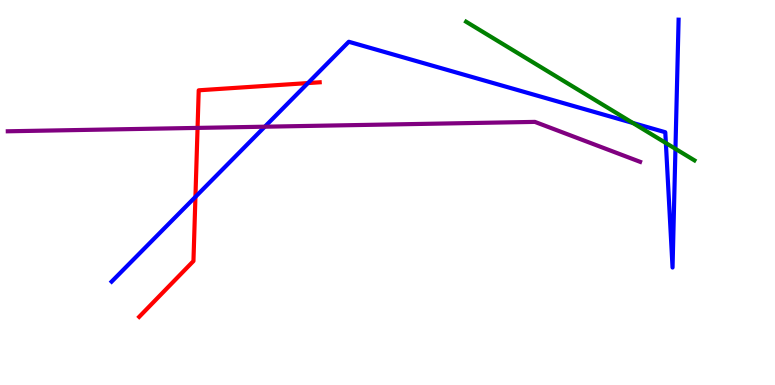[{'lines': ['blue', 'red'], 'intersections': [{'x': 2.52, 'y': 4.89}, {'x': 3.97, 'y': 7.84}]}, {'lines': ['green', 'red'], 'intersections': []}, {'lines': ['purple', 'red'], 'intersections': [{'x': 2.55, 'y': 6.68}]}, {'lines': ['blue', 'green'], 'intersections': [{'x': 8.17, 'y': 6.81}, {'x': 8.59, 'y': 6.29}, {'x': 8.72, 'y': 6.13}]}, {'lines': ['blue', 'purple'], 'intersections': [{'x': 3.42, 'y': 6.71}]}, {'lines': ['green', 'purple'], 'intersections': []}]